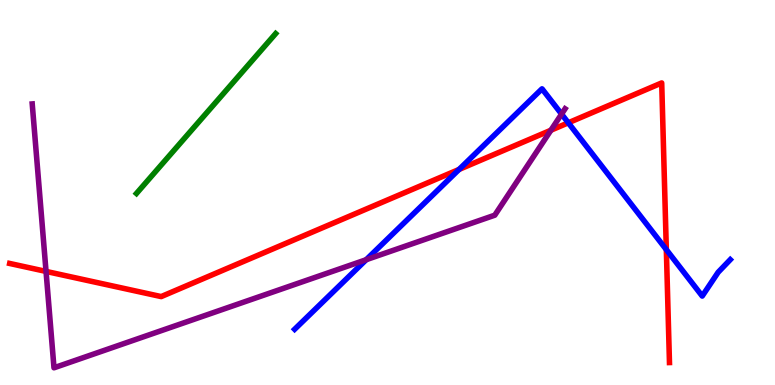[{'lines': ['blue', 'red'], 'intersections': [{'x': 5.92, 'y': 5.6}, {'x': 7.33, 'y': 6.81}, {'x': 8.6, 'y': 3.52}]}, {'lines': ['green', 'red'], 'intersections': []}, {'lines': ['purple', 'red'], 'intersections': [{'x': 0.594, 'y': 2.95}, {'x': 7.11, 'y': 6.62}]}, {'lines': ['blue', 'green'], 'intersections': []}, {'lines': ['blue', 'purple'], 'intersections': [{'x': 4.73, 'y': 3.25}, {'x': 7.25, 'y': 7.04}]}, {'lines': ['green', 'purple'], 'intersections': []}]